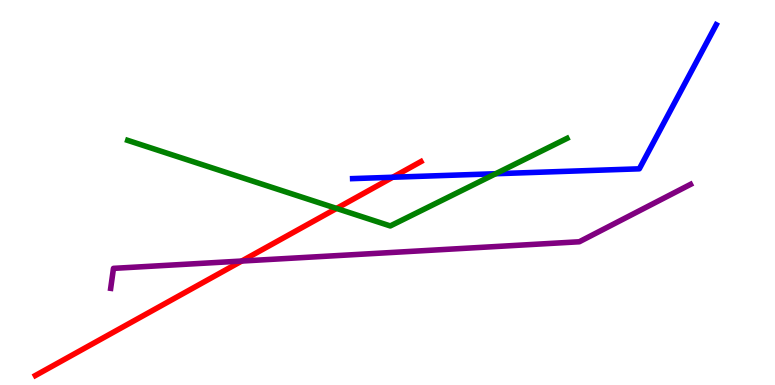[{'lines': ['blue', 'red'], 'intersections': [{'x': 5.07, 'y': 5.4}]}, {'lines': ['green', 'red'], 'intersections': [{'x': 4.34, 'y': 4.59}]}, {'lines': ['purple', 'red'], 'intersections': [{'x': 3.12, 'y': 3.22}]}, {'lines': ['blue', 'green'], 'intersections': [{'x': 6.4, 'y': 5.49}]}, {'lines': ['blue', 'purple'], 'intersections': []}, {'lines': ['green', 'purple'], 'intersections': []}]